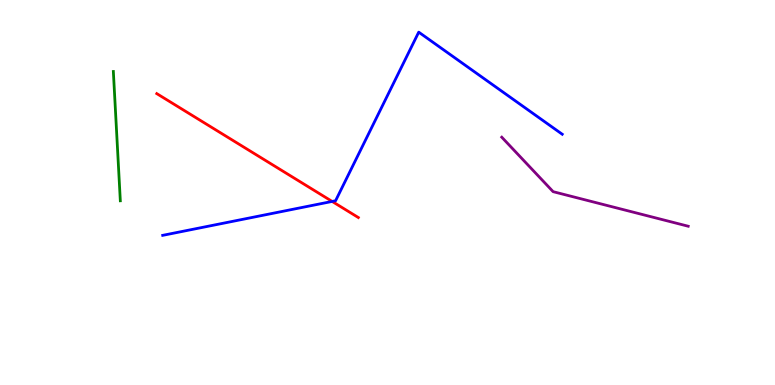[{'lines': ['blue', 'red'], 'intersections': [{'x': 4.29, 'y': 4.77}]}, {'lines': ['green', 'red'], 'intersections': []}, {'lines': ['purple', 'red'], 'intersections': []}, {'lines': ['blue', 'green'], 'intersections': []}, {'lines': ['blue', 'purple'], 'intersections': []}, {'lines': ['green', 'purple'], 'intersections': []}]